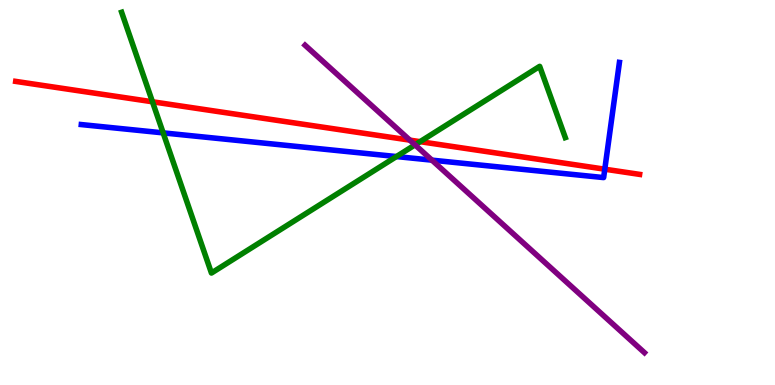[{'lines': ['blue', 'red'], 'intersections': [{'x': 7.8, 'y': 5.61}]}, {'lines': ['green', 'red'], 'intersections': [{'x': 1.97, 'y': 7.36}, {'x': 5.42, 'y': 6.32}]}, {'lines': ['purple', 'red'], 'intersections': [{'x': 5.29, 'y': 6.36}]}, {'lines': ['blue', 'green'], 'intersections': [{'x': 2.11, 'y': 6.55}, {'x': 5.12, 'y': 5.93}]}, {'lines': ['blue', 'purple'], 'intersections': [{'x': 5.57, 'y': 5.84}]}, {'lines': ['green', 'purple'], 'intersections': [{'x': 5.36, 'y': 6.24}]}]